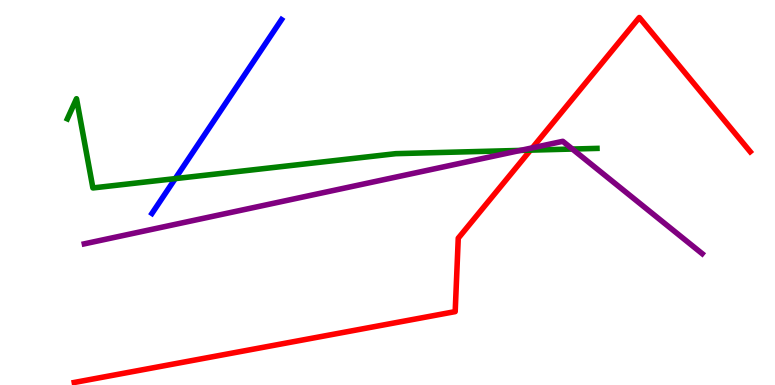[{'lines': ['blue', 'red'], 'intersections': []}, {'lines': ['green', 'red'], 'intersections': [{'x': 6.85, 'y': 6.1}]}, {'lines': ['purple', 'red'], 'intersections': [{'x': 6.87, 'y': 6.16}]}, {'lines': ['blue', 'green'], 'intersections': [{'x': 2.26, 'y': 5.36}]}, {'lines': ['blue', 'purple'], 'intersections': []}, {'lines': ['green', 'purple'], 'intersections': [{'x': 6.72, 'y': 6.09}, {'x': 7.39, 'y': 6.13}]}]